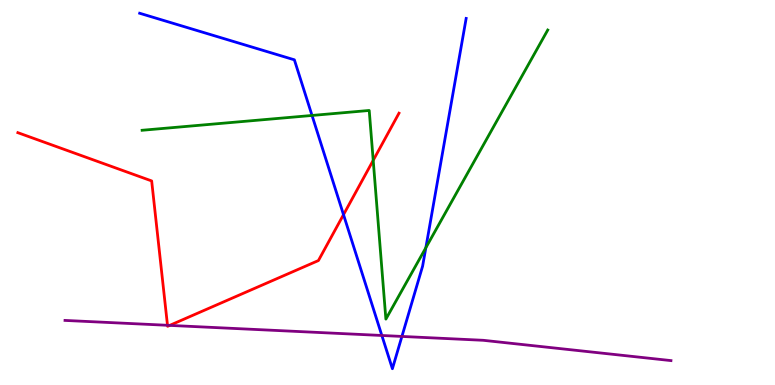[{'lines': ['blue', 'red'], 'intersections': [{'x': 4.43, 'y': 4.42}]}, {'lines': ['green', 'red'], 'intersections': [{'x': 4.82, 'y': 5.84}]}, {'lines': ['purple', 'red'], 'intersections': [{'x': 2.16, 'y': 1.55}, {'x': 2.19, 'y': 1.55}]}, {'lines': ['blue', 'green'], 'intersections': [{'x': 4.03, 'y': 7.0}, {'x': 5.49, 'y': 3.57}]}, {'lines': ['blue', 'purple'], 'intersections': [{'x': 4.93, 'y': 1.29}, {'x': 5.19, 'y': 1.26}]}, {'lines': ['green', 'purple'], 'intersections': []}]